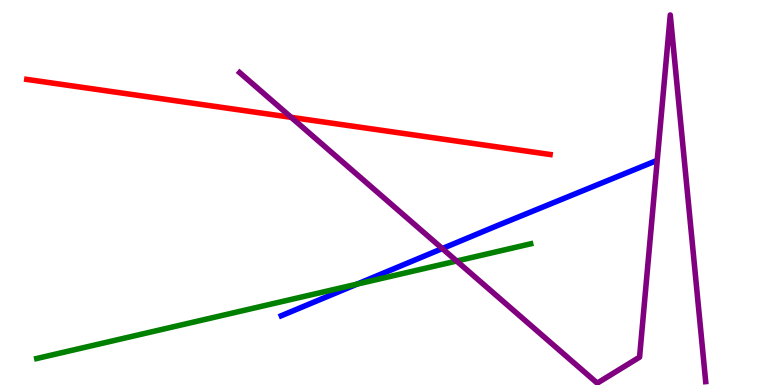[{'lines': ['blue', 'red'], 'intersections': []}, {'lines': ['green', 'red'], 'intersections': []}, {'lines': ['purple', 'red'], 'intersections': [{'x': 3.76, 'y': 6.95}]}, {'lines': ['blue', 'green'], 'intersections': [{'x': 4.61, 'y': 2.62}]}, {'lines': ['blue', 'purple'], 'intersections': [{'x': 5.71, 'y': 3.54}]}, {'lines': ['green', 'purple'], 'intersections': [{'x': 5.89, 'y': 3.22}]}]